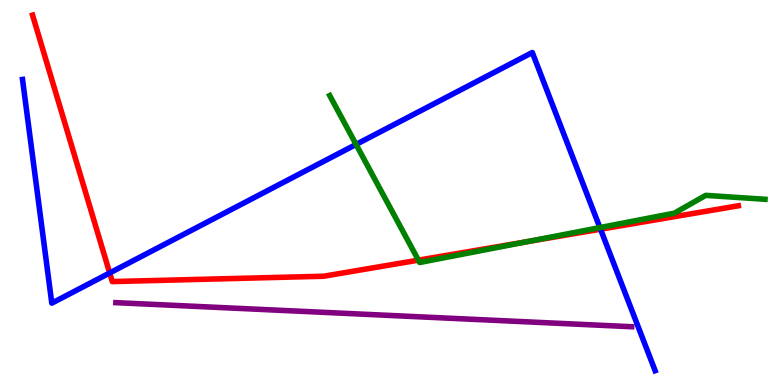[{'lines': ['blue', 'red'], 'intersections': [{'x': 1.42, 'y': 2.91}, {'x': 7.75, 'y': 4.05}]}, {'lines': ['green', 'red'], 'intersections': [{'x': 5.4, 'y': 3.24}, {'x': 6.81, 'y': 3.72}]}, {'lines': ['purple', 'red'], 'intersections': []}, {'lines': ['blue', 'green'], 'intersections': [{'x': 4.59, 'y': 6.25}, {'x': 7.74, 'y': 4.09}]}, {'lines': ['blue', 'purple'], 'intersections': []}, {'lines': ['green', 'purple'], 'intersections': []}]